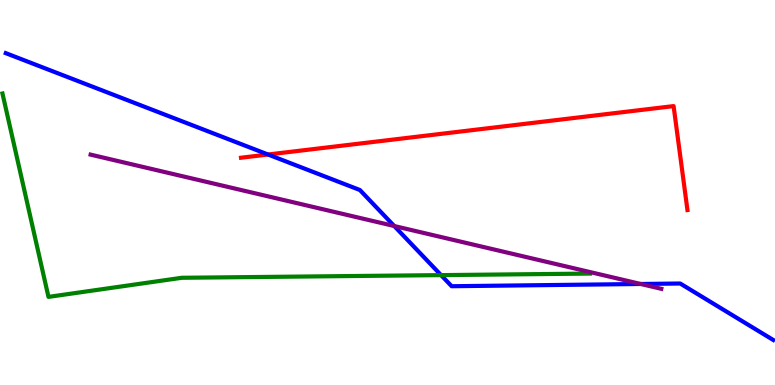[{'lines': ['blue', 'red'], 'intersections': [{'x': 3.46, 'y': 5.99}]}, {'lines': ['green', 'red'], 'intersections': []}, {'lines': ['purple', 'red'], 'intersections': []}, {'lines': ['blue', 'green'], 'intersections': [{'x': 5.69, 'y': 2.85}]}, {'lines': ['blue', 'purple'], 'intersections': [{'x': 5.09, 'y': 4.13}, {'x': 8.27, 'y': 2.62}]}, {'lines': ['green', 'purple'], 'intersections': []}]